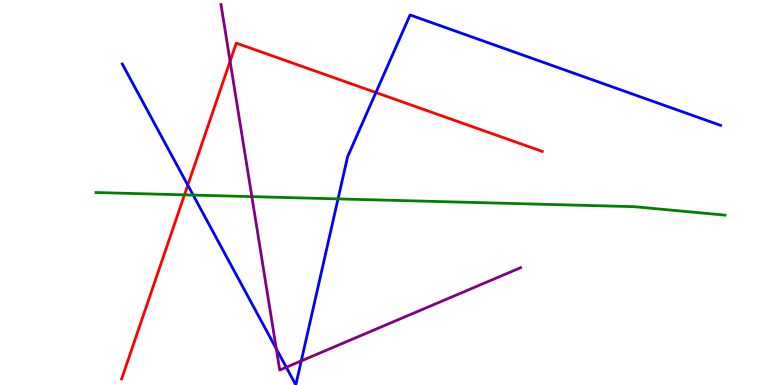[{'lines': ['blue', 'red'], 'intersections': [{'x': 2.42, 'y': 5.19}, {'x': 4.85, 'y': 7.6}]}, {'lines': ['green', 'red'], 'intersections': [{'x': 2.38, 'y': 4.94}]}, {'lines': ['purple', 'red'], 'intersections': [{'x': 2.97, 'y': 8.41}]}, {'lines': ['blue', 'green'], 'intersections': [{'x': 2.49, 'y': 4.93}, {'x': 4.36, 'y': 4.83}]}, {'lines': ['blue', 'purple'], 'intersections': [{'x': 3.57, 'y': 0.94}, {'x': 3.69, 'y': 0.461}, {'x': 3.89, 'y': 0.626}]}, {'lines': ['green', 'purple'], 'intersections': [{'x': 3.25, 'y': 4.89}]}]